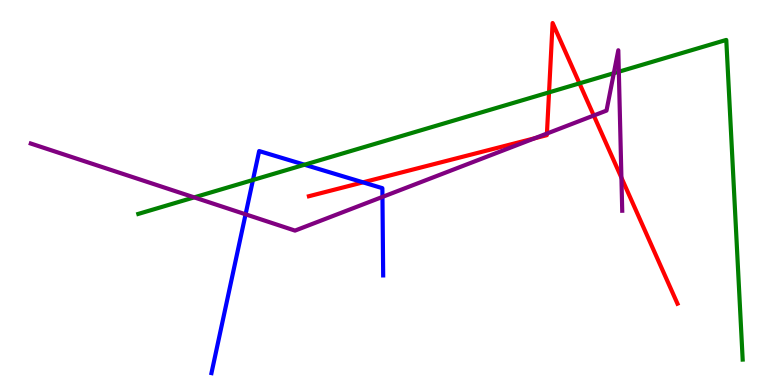[{'lines': ['blue', 'red'], 'intersections': [{'x': 4.68, 'y': 5.26}]}, {'lines': ['green', 'red'], 'intersections': [{'x': 7.08, 'y': 7.6}, {'x': 7.48, 'y': 7.83}]}, {'lines': ['purple', 'red'], 'intersections': [{'x': 6.9, 'y': 6.41}, {'x': 7.06, 'y': 6.53}, {'x': 7.66, 'y': 7.0}, {'x': 8.02, 'y': 5.38}]}, {'lines': ['blue', 'green'], 'intersections': [{'x': 3.26, 'y': 5.33}, {'x': 3.93, 'y': 5.72}]}, {'lines': ['blue', 'purple'], 'intersections': [{'x': 3.17, 'y': 4.43}, {'x': 4.93, 'y': 4.89}]}, {'lines': ['green', 'purple'], 'intersections': [{'x': 2.51, 'y': 4.87}, {'x': 7.92, 'y': 8.1}, {'x': 7.98, 'y': 8.14}]}]